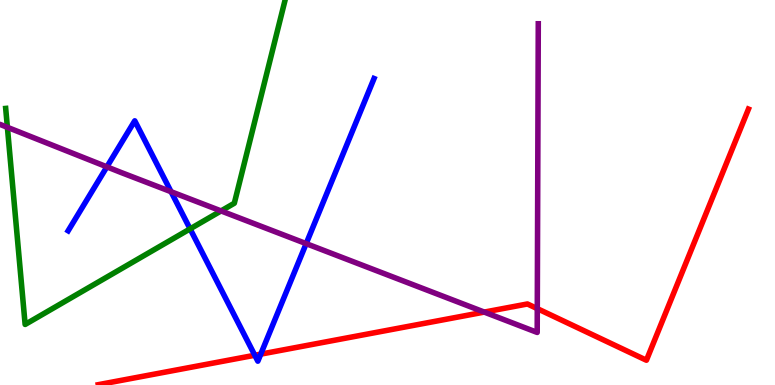[{'lines': ['blue', 'red'], 'intersections': [{'x': 3.29, 'y': 0.773}, {'x': 3.36, 'y': 0.802}]}, {'lines': ['green', 'red'], 'intersections': []}, {'lines': ['purple', 'red'], 'intersections': [{'x': 6.25, 'y': 1.89}, {'x': 6.93, 'y': 1.98}]}, {'lines': ['blue', 'green'], 'intersections': [{'x': 2.45, 'y': 4.06}]}, {'lines': ['blue', 'purple'], 'intersections': [{'x': 1.38, 'y': 5.67}, {'x': 2.21, 'y': 5.02}, {'x': 3.95, 'y': 3.67}]}, {'lines': ['green', 'purple'], 'intersections': [{'x': 0.0954, 'y': 6.69}, {'x': 2.85, 'y': 4.52}]}]